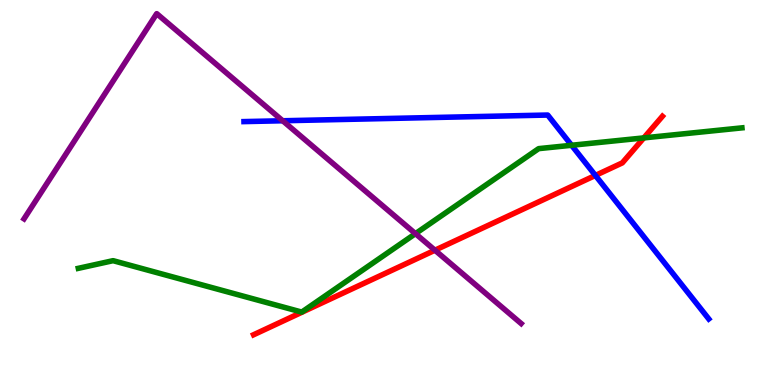[{'lines': ['blue', 'red'], 'intersections': [{'x': 7.68, 'y': 5.44}]}, {'lines': ['green', 'red'], 'intersections': [{'x': 8.31, 'y': 6.42}]}, {'lines': ['purple', 'red'], 'intersections': [{'x': 5.61, 'y': 3.5}]}, {'lines': ['blue', 'green'], 'intersections': [{'x': 7.38, 'y': 6.23}]}, {'lines': ['blue', 'purple'], 'intersections': [{'x': 3.65, 'y': 6.86}]}, {'lines': ['green', 'purple'], 'intersections': [{'x': 5.36, 'y': 3.93}]}]